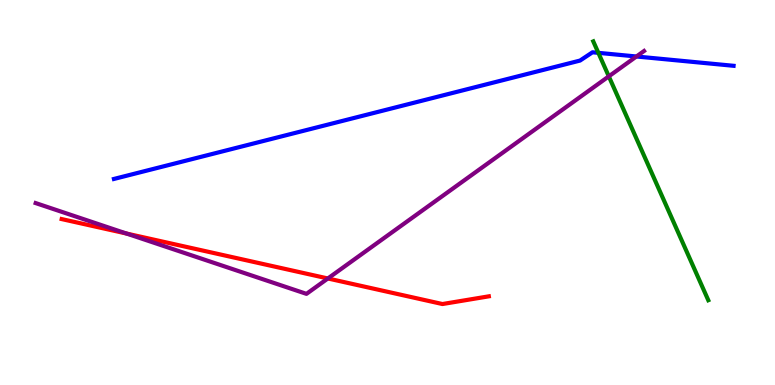[{'lines': ['blue', 'red'], 'intersections': []}, {'lines': ['green', 'red'], 'intersections': []}, {'lines': ['purple', 'red'], 'intersections': [{'x': 1.63, 'y': 3.93}, {'x': 4.23, 'y': 2.77}]}, {'lines': ['blue', 'green'], 'intersections': [{'x': 7.72, 'y': 8.63}]}, {'lines': ['blue', 'purple'], 'intersections': [{'x': 8.21, 'y': 8.53}]}, {'lines': ['green', 'purple'], 'intersections': [{'x': 7.86, 'y': 8.02}]}]